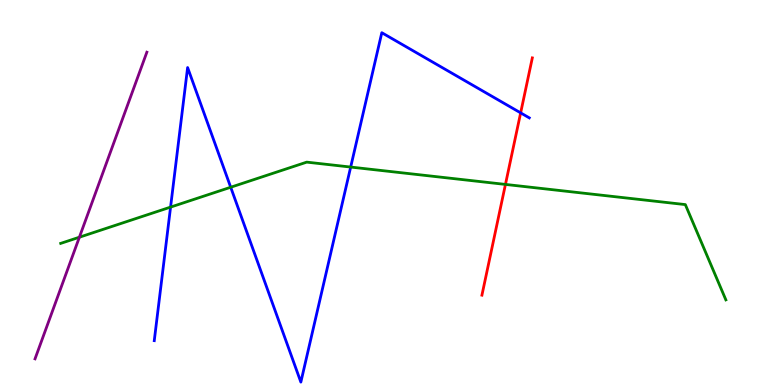[{'lines': ['blue', 'red'], 'intersections': [{'x': 6.72, 'y': 7.07}]}, {'lines': ['green', 'red'], 'intersections': [{'x': 6.52, 'y': 5.21}]}, {'lines': ['purple', 'red'], 'intersections': []}, {'lines': ['blue', 'green'], 'intersections': [{'x': 2.2, 'y': 4.62}, {'x': 2.98, 'y': 5.14}, {'x': 4.52, 'y': 5.66}]}, {'lines': ['blue', 'purple'], 'intersections': []}, {'lines': ['green', 'purple'], 'intersections': [{'x': 1.02, 'y': 3.84}]}]